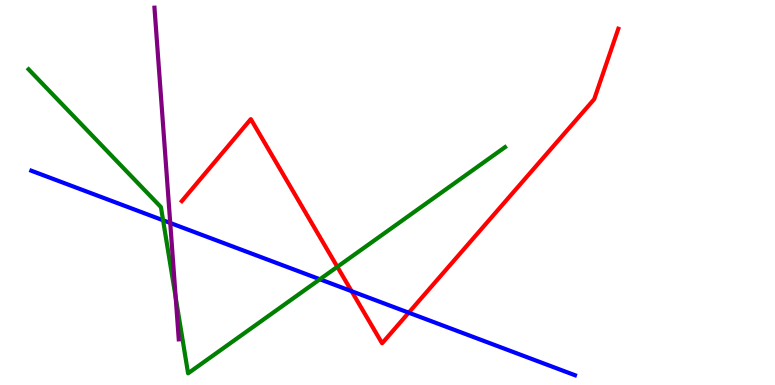[{'lines': ['blue', 'red'], 'intersections': [{'x': 4.54, 'y': 2.44}, {'x': 5.27, 'y': 1.88}]}, {'lines': ['green', 'red'], 'intersections': [{'x': 4.35, 'y': 3.07}]}, {'lines': ['purple', 'red'], 'intersections': []}, {'lines': ['blue', 'green'], 'intersections': [{'x': 2.1, 'y': 4.28}, {'x': 4.13, 'y': 2.75}]}, {'lines': ['blue', 'purple'], 'intersections': [{'x': 2.2, 'y': 4.21}]}, {'lines': ['green', 'purple'], 'intersections': [{'x': 2.27, 'y': 2.27}]}]